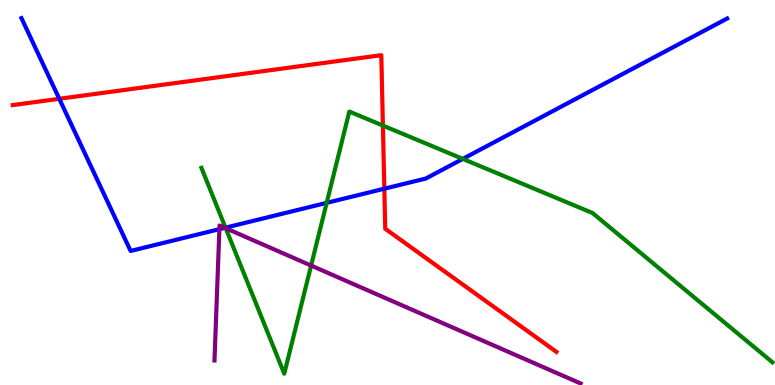[{'lines': ['blue', 'red'], 'intersections': [{'x': 0.765, 'y': 7.43}, {'x': 4.96, 'y': 5.1}]}, {'lines': ['green', 'red'], 'intersections': [{'x': 4.94, 'y': 6.74}]}, {'lines': ['purple', 'red'], 'intersections': []}, {'lines': ['blue', 'green'], 'intersections': [{'x': 2.91, 'y': 4.09}, {'x': 4.22, 'y': 4.73}, {'x': 5.97, 'y': 5.87}]}, {'lines': ['blue', 'purple'], 'intersections': [{'x': 2.83, 'y': 4.05}, {'x': 2.9, 'y': 4.08}]}, {'lines': ['green', 'purple'], 'intersections': [{'x': 2.91, 'y': 4.07}, {'x': 4.01, 'y': 3.1}]}]